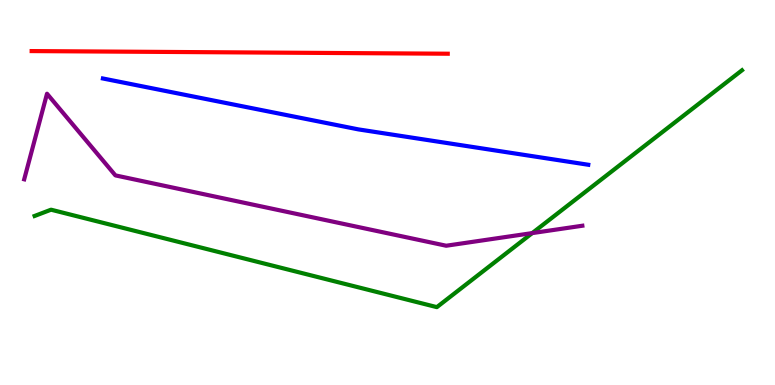[{'lines': ['blue', 'red'], 'intersections': []}, {'lines': ['green', 'red'], 'intersections': []}, {'lines': ['purple', 'red'], 'intersections': []}, {'lines': ['blue', 'green'], 'intersections': []}, {'lines': ['blue', 'purple'], 'intersections': []}, {'lines': ['green', 'purple'], 'intersections': [{'x': 6.87, 'y': 3.95}]}]